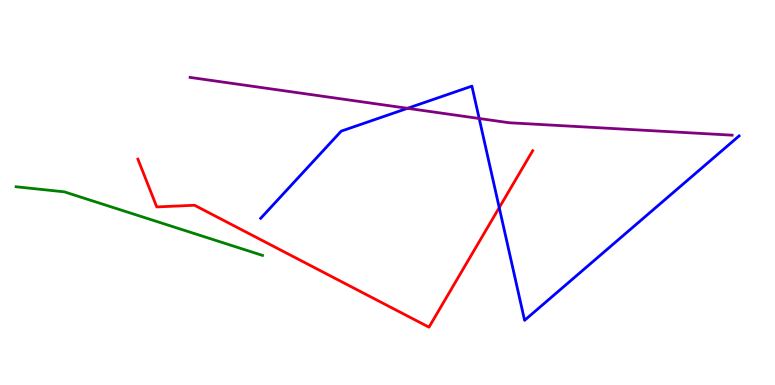[{'lines': ['blue', 'red'], 'intersections': [{'x': 6.44, 'y': 4.61}]}, {'lines': ['green', 'red'], 'intersections': []}, {'lines': ['purple', 'red'], 'intersections': []}, {'lines': ['blue', 'green'], 'intersections': []}, {'lines': ['blue', 'purple'], 'intersections': [{'x': 5.26, 'y': 7.19}, {'x': 6.18, 'y': 6.92}]}, {'lines': ['green', 'purple'], 'intersections': []}]